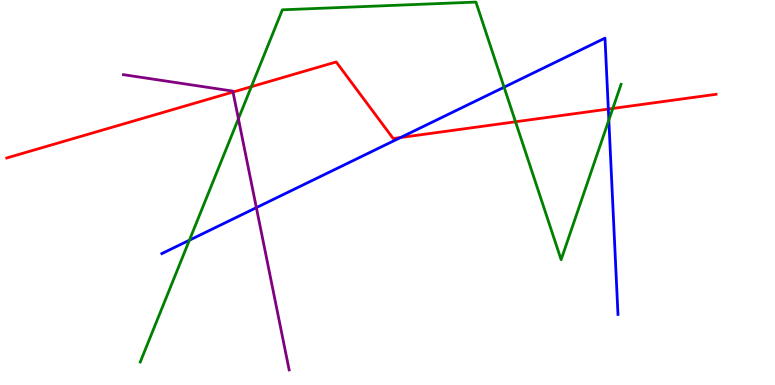[{'lines': ['blue', 'red'], 'intersections': [{'x': 5.17, 'y': 6.43}, {'x': 7.85, 'y': 7.17}]}, {'lines': ['green', 'red'], 'intersections': [{'x': 3.24, 'y': 7.75}, {'x': 6.65, 'y': 6.84}, {'x': 7.91, 'y': 7.18}]}, {'lines': ['purple', 'red'], 'intersections': [{'x': 3.01, 'y': 7.61}]}, {'lines': ['blue', 'green'], 'intersections': [{'x': 2.44, 'y': 3.76}, {'x': 6.5, 'y': 7.74}, {'x': 7.86, 'y': 6.88}]}, {'lines': ['blue', 'purple'], 'intersections': [{'x': 3.31, 'y': 4.61}]}, {'lines': ['green', 'purple'], 'intersections': [{'x': 3.08, 'y': 6.92}]}]